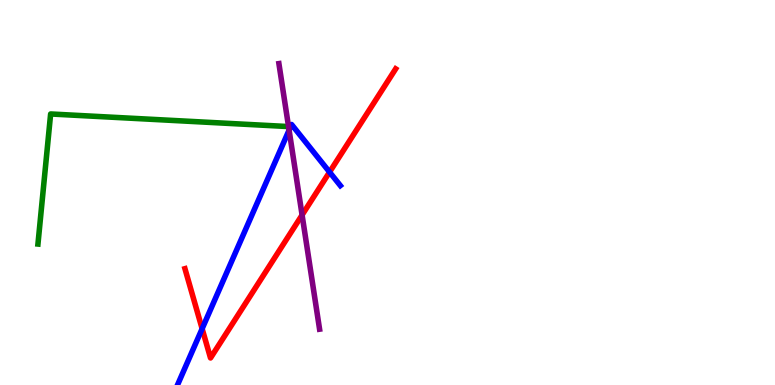[{'lines': ['blue', 'red'], 'intersections': [{'x': 2.61, 'y': 1.46}, {'x': 4.25, 'y': 5.53}]}, {'lines': ['green', 'red'], 'intersections': []}, {'lines': ['purple', 'red'], 'intersections': [{'x': 3.9, 'y': 4.42}]}, {'lines': ['blue', 'green'], 'intersections': []}, {'lines': ['blue', 'purple'], 'intersections': [{'x': 3.73, 'y': 6.62}]}, {'lines': ['green', 'purple'], 'intersections': []}]